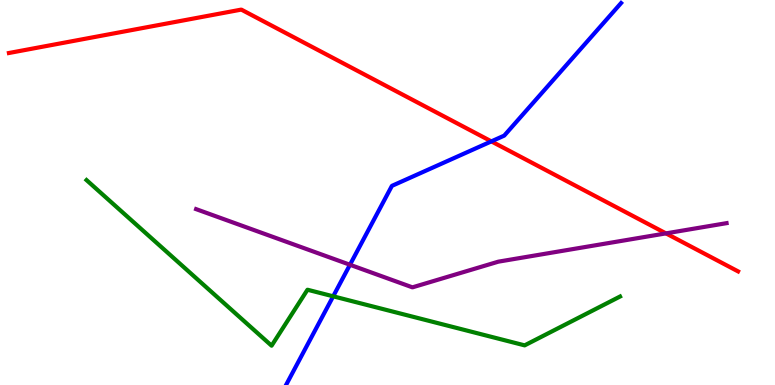[{'lines': ['blue', 'red'], 'intersections': [{'x': 6.34, 'y': 6.33}]}, {'lines': ['green', 'red'], 'intersections': []}, {'lines': ['purple', 'red'], 'intersections': [{'x': 8.59, 'y': 3.94}]}, {'lines': ['blue', 'green'], 'intersections': [{'x': 4.3, 'y': 2.3}]}, {'lines': ['blue', 'purple'], 'intersections': [{'x': 4.52, 'y': 3.12}]}, {'lines': ['green', 'purple'], 'intersections': []}]